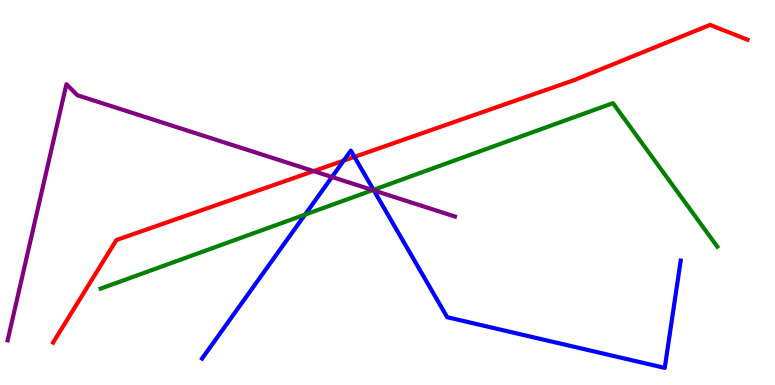[{'lines': ['blue', 'red'], 'intersections': [{'x': 4.43, 'y': 5.83}, {'x': 4.57, 'y': 5.93}]}, {'lines': ['green', 'red'], 'intersections': []}, {'lines': ['purple', 'red'], 'intersections': [{'x': 4.05, 'y': 5.56}]}, {'lines': ['blue', 'green'], 'intersections': [{'x': 3.94, 'y': 4.43}, {'x': 4.82, 'y': 5.07}]}, {'lines': ['blue', 'purple'], 'intersections': [{'x': 4.28, 'y': 5.4}, {'x': 4.82, 'y': 5.05}]}, {'lines': ['green', 'purple'], 'intersections': [{'x': 4.81, 'y': 5.06}]}]